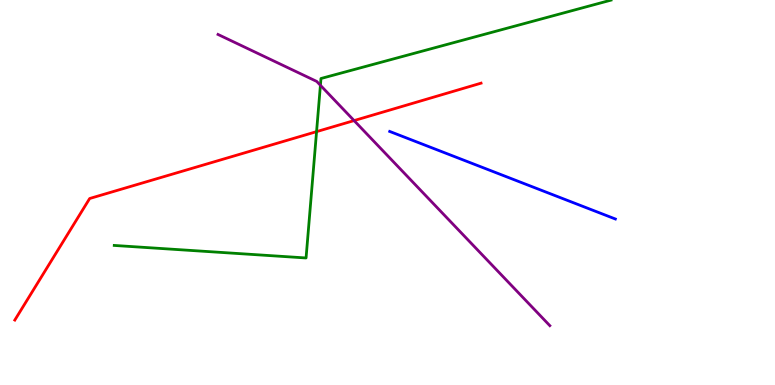[{'lines': ['blue', 'red'], 'intersections': []}, {'lines': ['green', 'red'], 'intersections': [{'x': 4.08, 'y': 6.58}]}, {'lines': ['purple', 'red'], 'intersections': [{'x': 4.57, 'y': 6.87}]}, {'lines': ['blue', 'green'], 'intersections': []}, {'lines': ['blue', 'purple'], 'intersections': []}, {'lines': ['green', 'purple'], 'intersections': [{'x': 4.13, 'y': 7.78}]}]